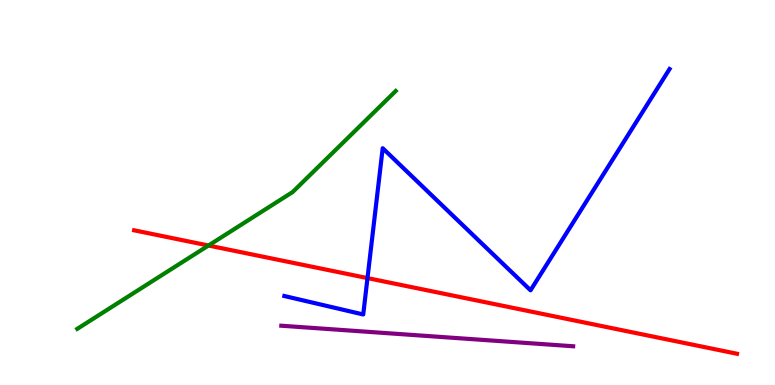[{'lines': ['blue', 'red'], 'intersections': [{'x': 4.74, 'y': 2.78}]}, {'lines': ['green', 'red'], 'intersections': [{'x': 2.69, 'y': 3.62}]}, {'lines': ['purple', 'red'], 'intersections': []}, {'lines': ['blue', 'green'], 'intersections': []}, {'lines': ['blue', 'purple'], 'intersections': []}, {'lines': ['green', 'purple'], 'intersections': []}]